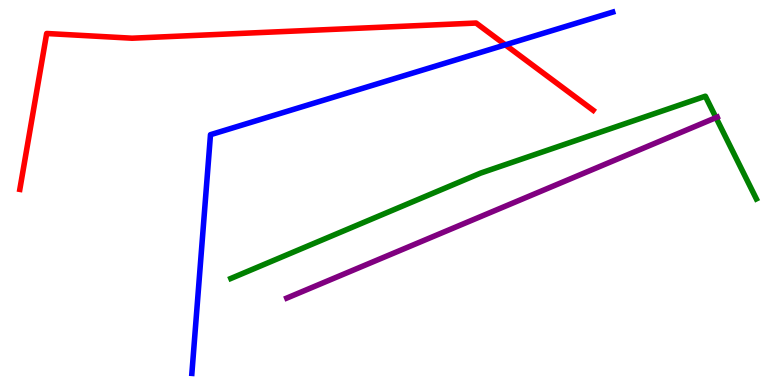[{'lines': ['blue', 'red'], 'intersections': [{'x': 6.52, 'y': 8.84}]}, {'lines': ['green', 'red'], 'intersections': []}, {'lines': ['purple', 'red'], 'intersections': []}, {'lines': ['blue', 'green'], 'intersections': []}, {'lines': ['blue', 'purple'], 'intersections': []}, {'lines': ['green', 'purple'], 'intersections': [{'x': 9.24, 'y': 6.94}]}]